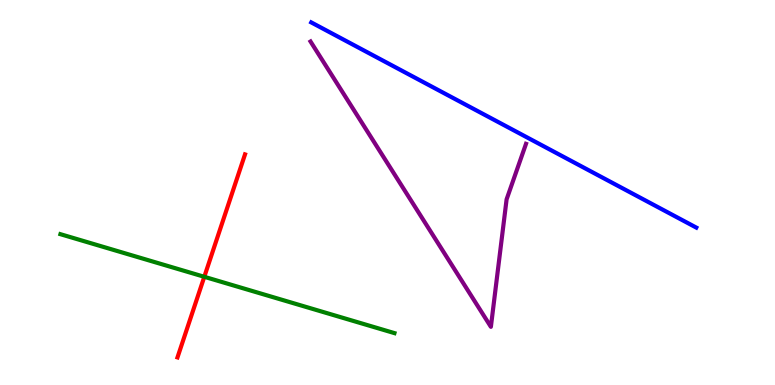[{'lines': ['blue', 'red'], 'intersections': []}, {'lines': ['green', 'red'], 'intersections': [{'x': 2.64, 'y': 2.81}]}, {'lines': ['purple', 'red'], 'intersections': []}, {'lines': ['blue', 'green'], 'intersections': []}, {'lines': ['blue', 'purple'], 'intersections': []}, {'lines': ['green', 'purple'], 'intersections': []}]